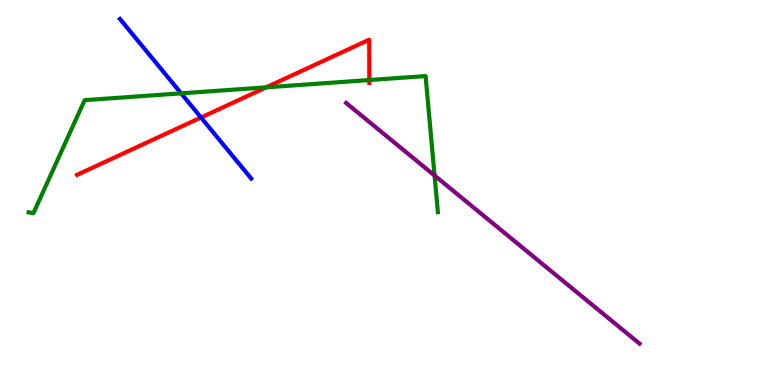[{'lines': ['blue', 'red'], 'intersections': [{'x': 2.59, 'y': 6.95}]}, {'lines': ['green', 'red'], 'intersections': [{'x': 3.44, 'y': 7.73}, {'x': 4.77, 'y': 7.92}]}, {'lines': ['purple', 'red'], 'intersections': []}, {'lines': ['blue', 'green'], 'intersections': [{'x': 2.34, 'y': 7.58}]}, {'lines': ['blue', 'purple'], 'intersections': []}, {'lines': ['green', 'purple'], 'intersections': [{'x': 5.61, 'y': 5.44}]}]